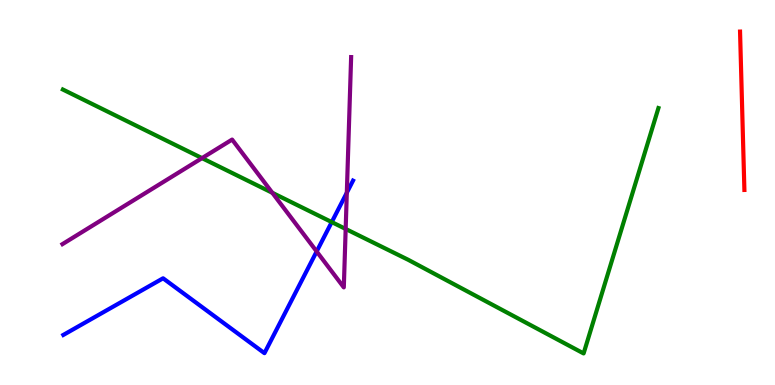[{'lines': ['blue', 'red'], 'intersections': []}, {'lines': ['green', 'red'], 'intersections': []}, {'lines': ['purple', 'red'], 'intersections': []}, {'lines': ['blue', 'green'], 'intersections': [{'x': 4.28, 'y': 4.23}]}, {'lines': ['blue', 'purple'], 'intersections': [{'x': 4.09, 'y': 3.47}, {'x': 4.48, 'y': 4.99}]}, {'lines': ['green', 'purple'], 'intersections': [{'x': 2.61, 'y': 5.89}, {'x': 3.51, 'y': 4.99}, {'x': 4.46, 'y': 4.05}]}]